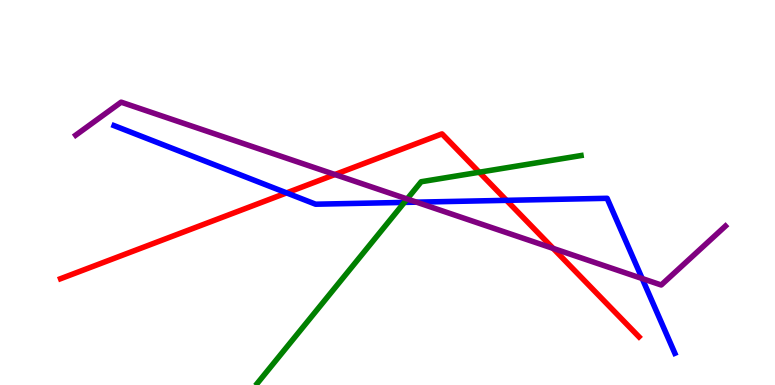[{'lines': ['blue', 'red'], 'intersections': [{'x': 3.7, 'y': 4.99}, {'x': 6.54, 'y': 4.8}]}, {'lines': ['green', 'red'], 'intersections': [{'x': 6.18, 'y': 5.53}]}, {'lines': ['purple', 'red'], 'intersections': [{'x': 4.32, 'y': 5.47}, {'x': 7.14, 'y': 3.55}]}, {'lines': ['blue', 'green'], 'intersections': [{'x': 5.22, 'y': 4.74}]}, {'lines': ['blue', 'purple'], 'intersections': [{'x': 5.37, 'y': 4.75}, {'x': 8.29, 'y': 2.77}]}, {'lines': ['green', 'purple'], 'intersections': [{'x': 5.25, 'y': 4.83}]}]